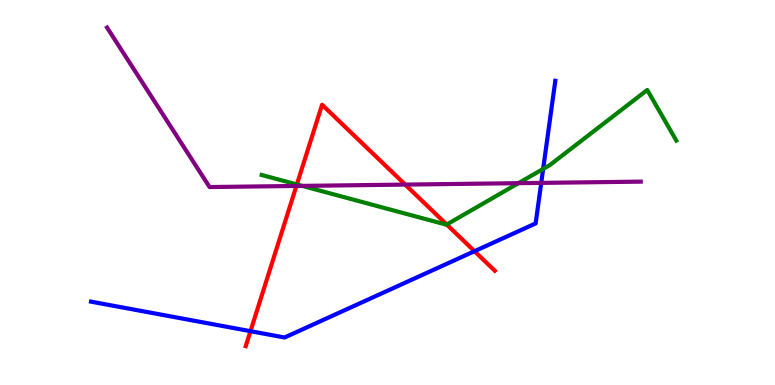[{'lines': ['blue', 'red'], 'intersections': [{'x': 3.23, 'y': 1.4}, {'x': 6.12, 'y': 3.48}]}, {'lines': ['green', 'red'], 'intersections': [{'x': 3.83, 'y': 5.21}, {'x': 5.76, 'y': 4.17}]}, {'lines': ['purple', 'red'], 'intersections': [{'x': 3.82, 'y': 5.17}, {'x': 5.23, 'y': 5.21}]}, {'lines': ['blue', 'green'], 'intersections': [{'x': 7.01, 'y': 5.61}]}, {'lines': ['blue', 'purple'], 'intersections': [{'x': 6.98, 'y': 5.25}]}, {'lines': ['green', 'purple'], 'intersections': [{'x': 3.9, 'y': 5.17}, {'x': 6.69, 'y': 5.24}]}]